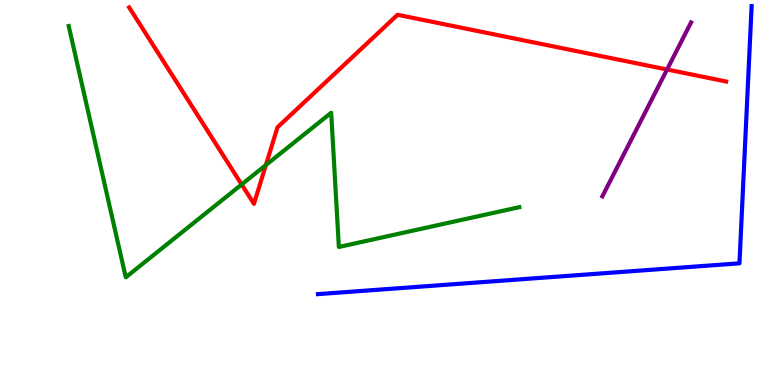[{'lines': ['blue', 'red'], 'intersections': []}, {'lines': ['green', 'red'], 'intersections': [{'x': 3.12, 'y': 5.21}, {'x': 3.43, 'y': 5.71}]}, {'lines': ['purple', 'red'], 'intersections': [{'x': 8.61, 'y': 8.19}]}, {'lines': ['blue', 'green'], 'intersections': []}, {'lines': ['blue', 'purple'], 'intersections': []}, {'lines': ['green', 'purple'], 'intersections': []}]